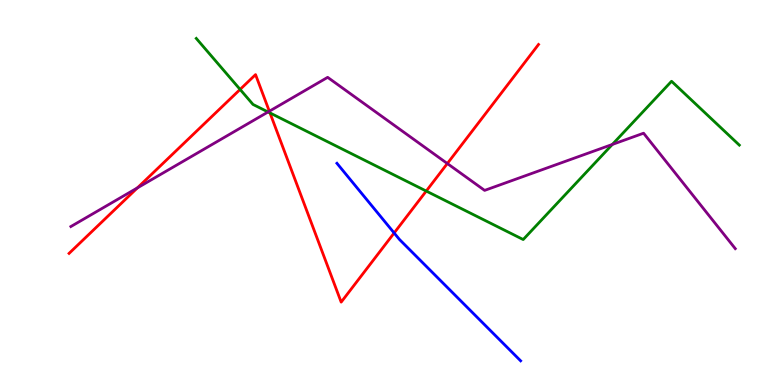[{'lines': ['blue', 'red'], 'intersections': [{'x': 5.09, 'y': 3.95}]}, {'lines': ['green', 'red'], 'intersections': [{'x': 3.1, 'y': 7.68}, {'x': 3.48, 'y': 7.07}, {'x': 5.5, 'y': 5.04}]}, {'lines': ['purple', 'red'], 'intersections': [{'x': 1.77, 'y': 5.12}, {'x': 3.48, 'y': 7.11}, {'x': 5.77, 'y': 5.75}]}, {'lines': ['blue', 'green'], 'intersections': []}, {'lines': ['blue', 'purple'], 'intersections': []}, {'lines': ['green', 'purple'], 'intersections': [{'x': 3.46, 'y': 7.09}, {'x': 7.9, 'y': 6.25}]}]